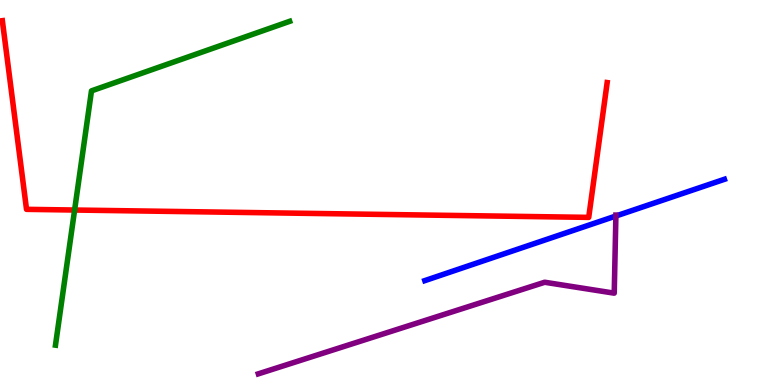[{'lines': ['blue', 'red'], 'intersections': []}, {'lines': ['green', 'red'], 'intersections': [{'x': 0.963, 'y': 4.54}]}, {'lines': ['purple', 'red'], 'intersections': []}, {'lines': ['blue', 'green'], 'intersections': []}, {'lines': ['blue', 'purple'], 'intersections': [{'x': 7.95, 'y': 4.39}]}, {'lines': ['green', 'purple'], 'intersections': []}]